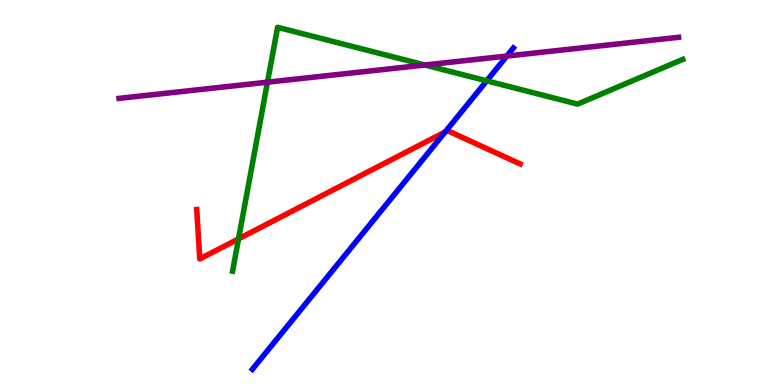[{'lines': ['blue', 'red'], 'intersections': [{'x': 5.74, 'y': 6.57}]}, {'lines': ['green', 'red'], 'intersections': [{'x': 3.08, 'y': 3.8}]}, {'lines': ['purple', 'red'], 'intersections': []}, {'lines': ['blue', 'green'], 'intersections': [{'x': 6.28, 'y': 7.9}]}, {'lines': ['blue', 'purple'], 'intersections': [{'x': 6.54, 'y': 8.54}]}, {'lines': ['green', 'purple'], 'intersections': [{'x': 3.45, 'y': 7.87}, {'x': 5.48, 'y': 8.31}]}]